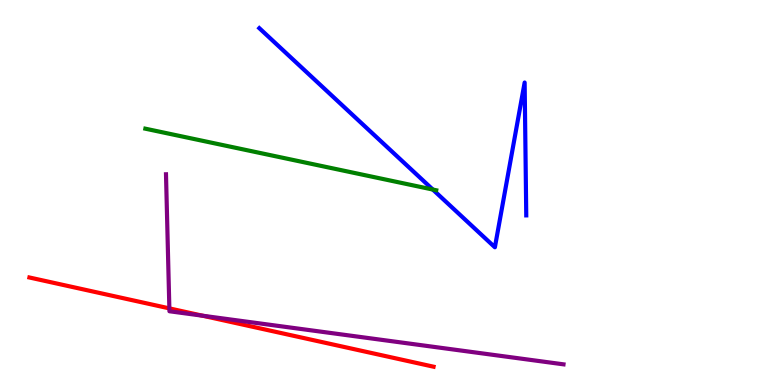[{'lines': ['blue', 'red'], 'intersections': []}, {'lines': ['green', 'red'], 'intersections': []}, {'lines': ['purple', 'red'], 'intersections': [{'x': 2.19, 'y': 1.99}, {'x': 2.61, 'y': 1.8}]}, {'lines': ['blue', 'green'], 'intersections': [{'x': 5.58, 'y': 5.08}]}, {'lines': ['blue', 'purple'], 'intersections': []}, {'lines': ['green', 'purple'], 'intersections': []}]